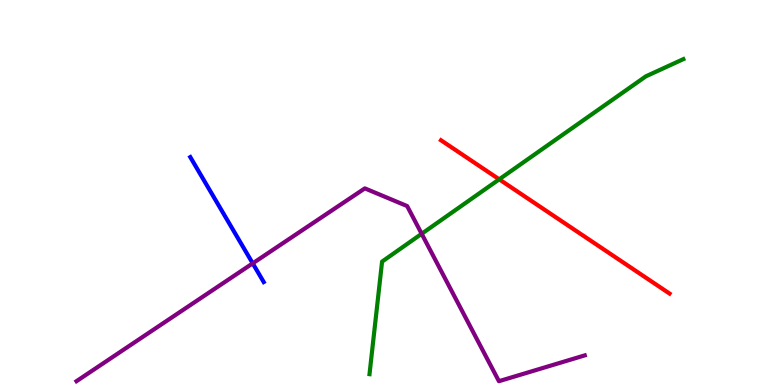[{'lines': ['blue', 'red'], 'intersections': []}, {'lines': ['green', 'red'], 'intersections': [{'x': 6.44, 'y': 5.34}]}, {'lines': ['purple', 'red'], 'intersections': []}, {'lines': ['blue', 'green'], 'intersections': []}, {'lines': ['blue', 'purple'], 'intersections': [{'x': 3.26, 'y': 3.16}]}, {'lines': ['green', 'purple'], 'intersections': [{'x': 5.44, 'y': 3.93}]}]